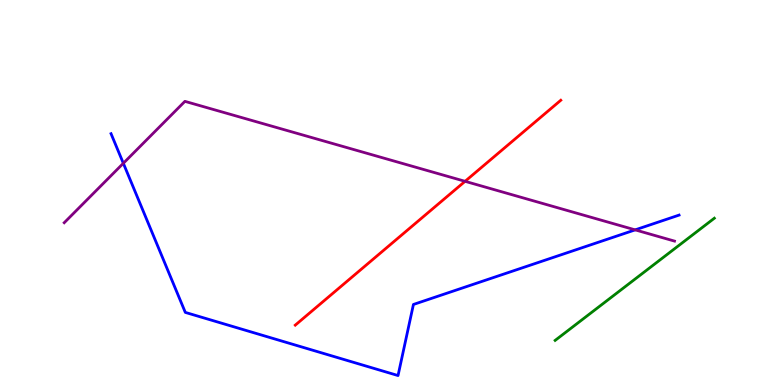[{'lines': ['blue', 'red'], 'intersections': []}, {'lines': ['green', 'red'], 'intersections': []}, {'lines': ['purple', 'red'], 'intersections': [{'x': 6.0, 'y': 5.29}]}, {'lines': ['blue', 'green'], 'intersections': []}, {'lines': ['blue', 'purple'], 'intersections': [{'x': 1.59, 'y': 5.76}, {'x': 8.2, 'y': 4.03}]}, {'lines': ['green', 'purple'], 'intersections': []}]